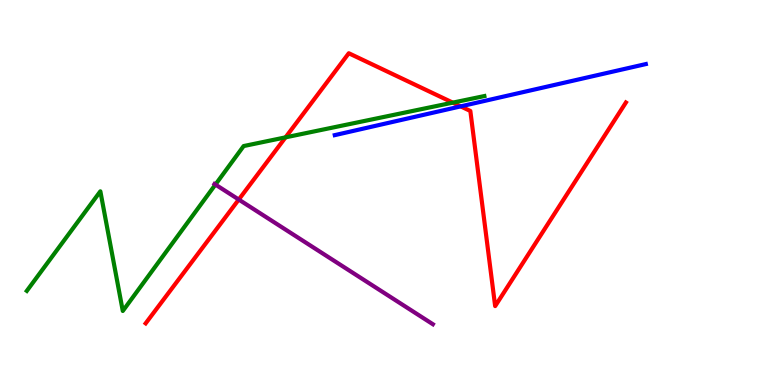[{'lines': ['blue', 'red'], 'intersections': [{'x': 5.94, 'y': 7.24}]}, {'lines': ['green', 'red'], 'intersections': [{'x': 3.68, 'y': 6.43}, {'x': 5.84, 'y': 7.33}]}, {'lines': ['purple', 'red'], 'intersections': [{'x': 3.08, 'y': 4.82}]}, {'lines': ['blue', 'green'], 'intersections': []}, {'lines': ['blue', 'purple'], 'intersections': []}, {'lines': ['green', 'purple'], 'intersections': [{'x': 2.78, 'y': 5.21}]}]